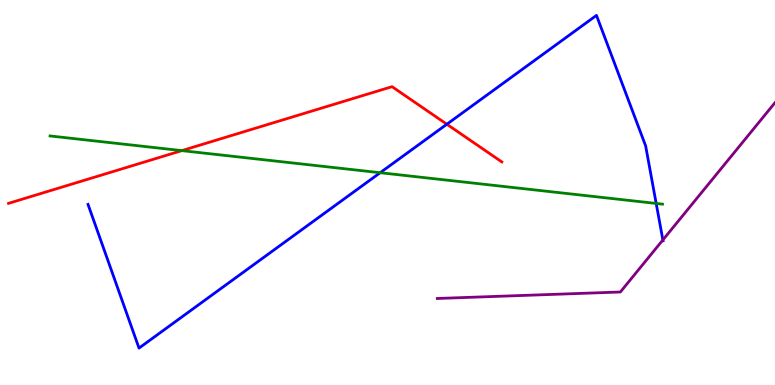[{'lines': ['blue', 'red'], 'intersections': [{'x': 5.77, 'y': 6.77}]}, {'lines': ['green', 'red'], 'intersections': [{'x': 2.35, 'y': 6.09}]}, {'lines': ['purple', 'red'], 'intersections': []}, {'lines': ['blue', 'green'], 'intersections': [{'x': 4.91, 'y': 5.51}, {'x': 8.47, 'y': 4.72}]}, {'lines': ['blue', 'purple'], 'intersections': [{'x': 8.55, 'y': 3.77}]}, {'lines': ['green', 'purple'], 'intersections': []}]